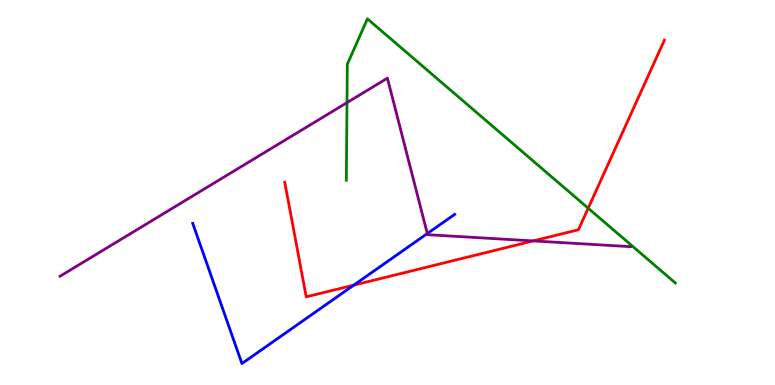[{'lines': ['blue', 'red'], 'intersections': [{'x': 4.56, 'y': 2.59}]}, {'lines': ['green', 'red'], 'intersections': [{'x': 7.59, 'y': 4.59}]}, {'lines': ['purple', 'red'], 'intersections': [{'x': 6.88, 'y': 3.74}]}, {'lines': ['blue', 'green'], 'intersections': []}, {'lines': ['blue', 'purple'], 'intersections': [{'x': 5.51, 'y': 3.93}]}, {'lines': ['green', 'purple'], 'intersections': [{'x': 4.48, 'y': 7.33}]}]